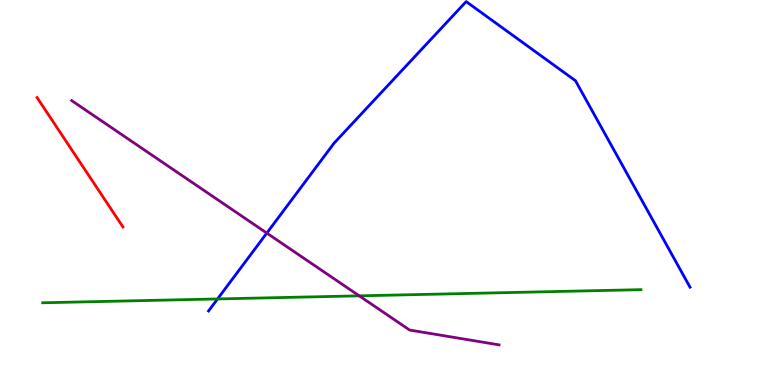[{'lines': ['blue', 'red'], 'intersections': []}, {'lines': ['green', 'red'], 'intersections': []}, {'lines': ['purple', 'red'], 'intersections': []}, {'lines': ['blue', 'green'], 'intersections': [{'x': 2.81, 'y': 2.24}]}, {'lines': ['blue', 'purple'], 'intersections': [{'x': 3.44, 'y': 3.95}]}, {'lines': ['green', 'purple'], 'intersections': [{'x': 4.64, 'y': 2.32}]}]